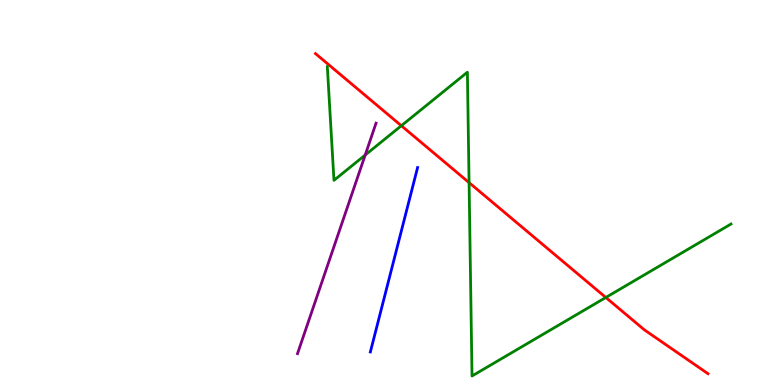[{'lines': ['blue', 'red'], 'intersections': []}, {'lines': ['green', 'red'], 'intersections': [{'x': 5.18, 'y': 6.73}, {'x': 6.05, 'y': 5.26}, {'x': 7.82, 'y': 2.27}]}, {'lines': ['purple', 'red'], 'intersections': []}, {'lines': ['blue', 'green'], 'intersections': []}, {'lines': ['blue', 'purple'], 'intersections': []}, {'lines': ['green', 'purple'], 'intersections': [{'x': 4.71, 'y': 5.97}]}]